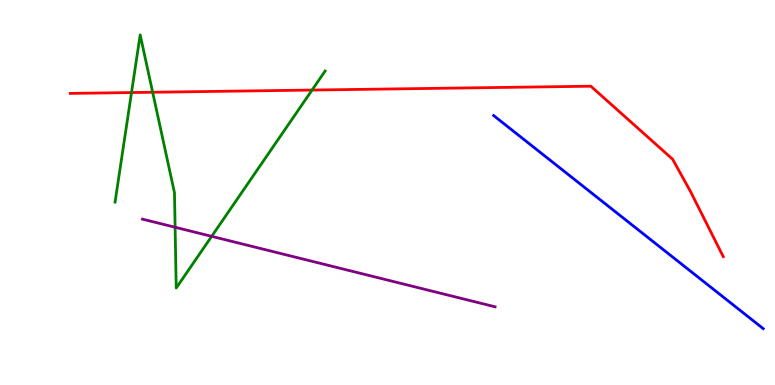[{'lines': ['blue', 'red'], 'intersections': []}, {'lines': ['green', 'red'], 'intersections': [{'x': 1.7, 'y': 7.6}, {'x': 1.97, 'y': 7.6}, {'x': 4.03, 'y': 7.66}]}, {'lines': ['purple', 'red'], 'intersections': []}, {'lines': ['blue', 'green'], 'intersections': []}, {'lines': ['blue', 'purple'], 'intersections': []}, {'lines': ['green', 'purple'], 'intersections': [{'x': 2.26, 'y': 4.1}, {'x': 2.73, 'y': 3.86}]}]